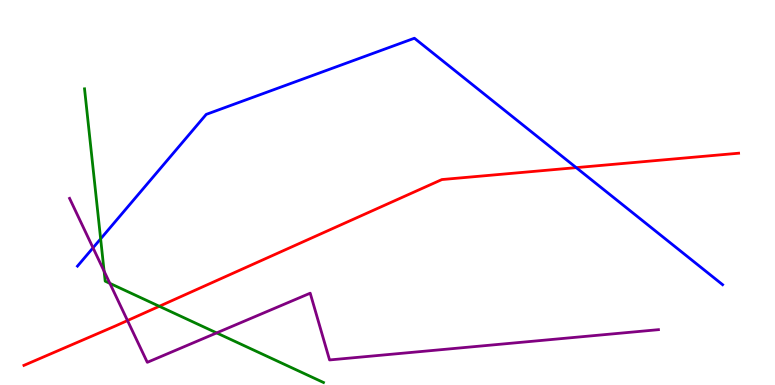[{'lines': ['blue', 'red'], 'intersections': [{'x': 7.44, 'y': 5.65}]}, {'lines': ['green', 'red'], 'intersections': [{'x': 2.06, 'y': 2.04}]}, {'lines': ['purple', 'red'], 'intersections': [{'x': 1.65, 'y': 1.67}]}, {'lines': ['blue', 'green'], 'intersections': [{'x': 1.3, 'y': 3.8}]}, {'lines': ['blue', 'purple'], 'intersections': [{'x': 1.2, 'y': 3.56}]}, {'lines': ['green', 'purple'], 'intersections': [{'x': 1.34, 'y': 2.96}, {'x': 1.42, 'y': 2.64}, {'x': 2.8, 'y': 1.35}]}]